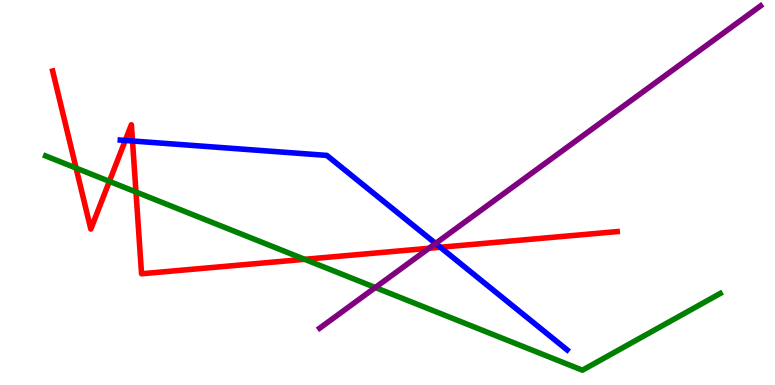[{'lines': ['blue', 'red'], 'intersections': [{'x': 1.62, 'y': 6.35}, {'x': 1.71, 'y': 6.34}, {'x': 5.68, 'y': 3.58}]}, {'lines': ['green', 'red'], 'intersections': [{'x': 0.982, 'y': 5.63}, {'x': 1.41, 'y': 5.29}, {'x': 1.75, 'y': 5.01}, {'x': 3.93, 'y': 3.26}]}, {'lines': ['purple', 'red'], 'intersections': [{'x': 5.53, 'y': 3.55}]}, {'lines': ['blue', 'green'], 'intersections': []}, {'lines': ['blue', 'purple'], 'intersections': [{'x': 5.62, 'y': 3.68}]}, {'lines': ['green', 'purple'], 'intersections': [{'x': 4.84, 'y': 2.53}]}]